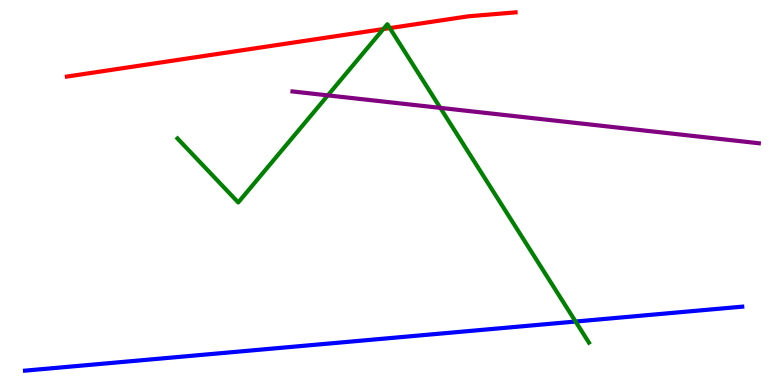[{'lines': ['blue', 'red'], 'intersections': []}, {'lines': ['green', 'red'], 'intersections': [{'x': 4.95, 'y': 9.24}, {'x': 5.03, 'y': 9.27}]}, {'lines': ['purple', 'red'], 'intersections': []}, {'lines': ['blue', 'green'], 'intersections': [{'x': 7.43, 'y': 1.65}]}, {'lines': ['blue', 'purple'], 'intersections': []}, {'lines': ['green', 'purple'], 'intersections': [{'x': 4.23, 'y': 7.52}, {'x': 5.68, 'y': 7.2}]}]